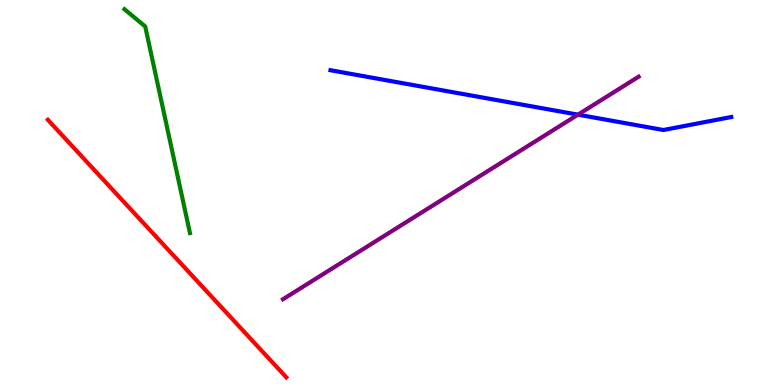[{'lines': ['blue', 'red'], 'intersections': []}, {'lines': ['green', 'red'], 'intersections': []}, {'lines': ['purple', 'red'], 'intersections': []}, {'lines': ['blue', 'green'], 'intersections': []}, {'lines': ['blue', 'purple'], 'intersections': [{'x': 7.46, 'y': 7.02}]}, {'lines': ['green', 'purple'], 'intersections': []}]